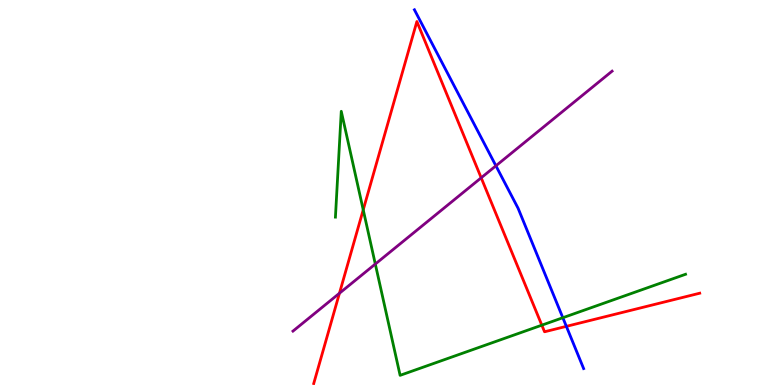[{'lines': ['blue', 'red'], 'intersections': [{'x': 7.31, 'y': 1.52}]}, {'lines': ['green', 'red'], 'intersections': [{'x': 4.69, 'y': 4.55}, {'x': 6.99, 'y': 1.55}]}, {'lines': ['purple', 'red'], 'intersections': [{'x': 4.38, 'y': 2.38}, {'x': 6.21, 'y': 5.38}]}, {'lines': ['blue', 'green'], 'intersections': [{'x': 7.26, 'y': 1.75}]}, {'lines': ['blue', 'purple'], 'intersections': [{'x': 6.4, 'y': 5.69}]}, {'lines': ['green', 'purple'], 'intersections': [{'x': 4.84, 'y': 3.14}]}]